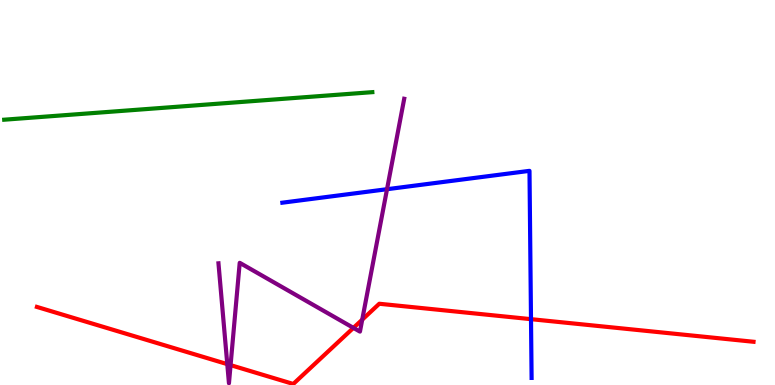[{'lines': ['blue', 'red'], 'intersections': [{'x': 6.85, 'y': 1.71}]}, {'lines': ['green', 'red'], 'intersections': []}, {'lines': ['purple', 'red'], 'intersections': [{'x': 2.93, 'y': 0.542}, {'x': 2.98, 'y': 0.516}, {'x': 4.56, 'y': 1.48}, {'x': 4.67, 'y': 1.7}]}, {'lines': ['blue', 'green'], 'intersections': []}, {'lines': ['blue', 'purple'], 'intersections': [{'x': 4.99, 'y': 5.09}]}, {'lines': ['green', 'purple'], 'intersections': []}]